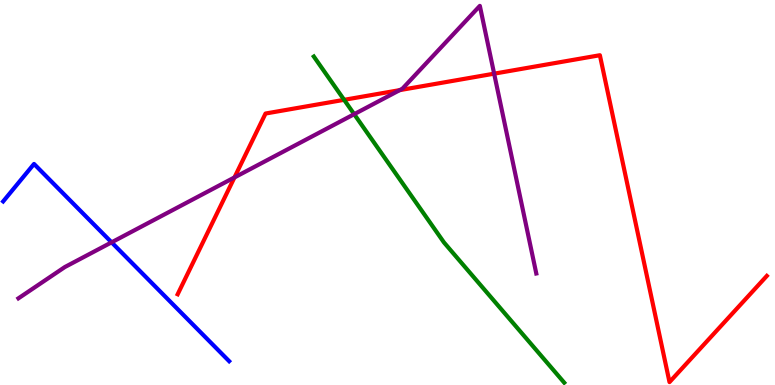[{'lines': ['blue', 'red'], 'intersections': []}, {'lines': ['green', 'red'], 'intersections': [{'x': 4.44, 'y': 7.41}]}, {'lines': ['purple', 'red'], 'intersections': [{'x': 3.03, 'y': 5.39}, {'x': 5.16, 'y': 7.66}, {'x': 6.38, 'y': 8.09}]}, {'lines': ['blue', 'green'], 'intersections': []}, {'lines': ['blue', 'purple'], 'intersections': [{'x': 1.44, 'y': 3.71}]}, {'lines': ['green', 'purple'], 'intersections': [{'x': 4.57, 'y': 7.03}]}]